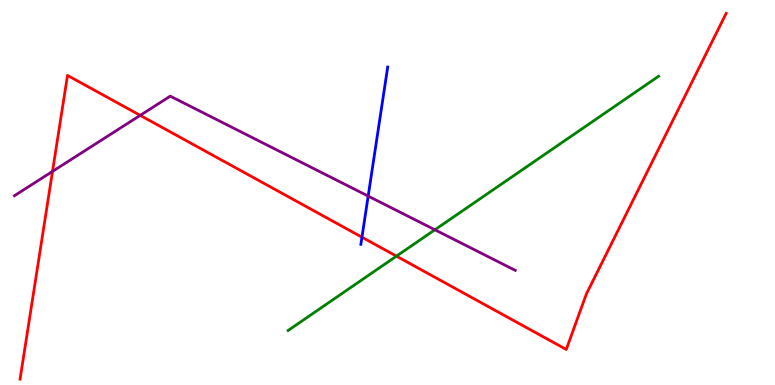[{'lines': ['blue', 'red'], 'intersections': [{'x': 4.67, 'y': 3.84}]}, {'lines': ['green', 'red'], 'intersections': [{'x': 5.12, 'y': 3.35}]}, {'lines': ['purple', 'red'], 'intersections': [{'x': 0.678, 'y': 5.55}, {'x': 1.81, 'y': 7.0}]}, {'lines': ['blue', 'green'], 'intersections': []}, {'lines': ['blue', 'purple'], 'intersections': [{'x': 4.75, 'y': 4.91}]}, {'lines': ['green', 'purple'], 'intersections': [{'x': 5.61, 'y': 4.03}]}]